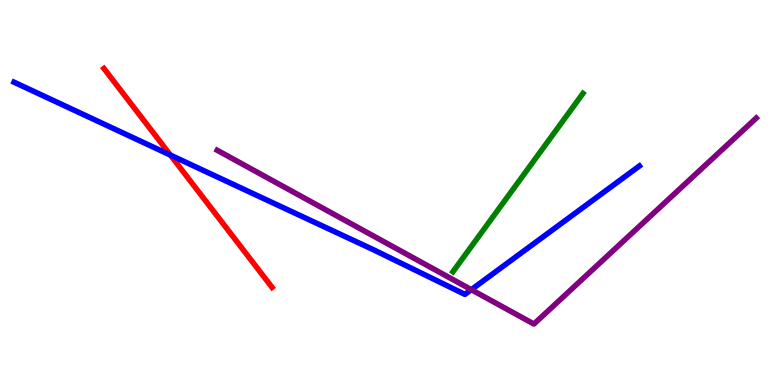[{'lines': ['blue', 'red'], 'intersections': [{'x': 2.2, 'y': 5.97}]}, {'lines': ['green', 'red'], 'intersections': []}, {'lines': ['purple', 'red'], 'intersections': []}, {'lines': ['blue', 'green'], 'intersections': []}, {'lines': ['blue', 'purple'], 'intersections': [{'x': 6.08, 'y': 2.48}]}, {'lines': ['green', 'purple'], 'intersections': []}]